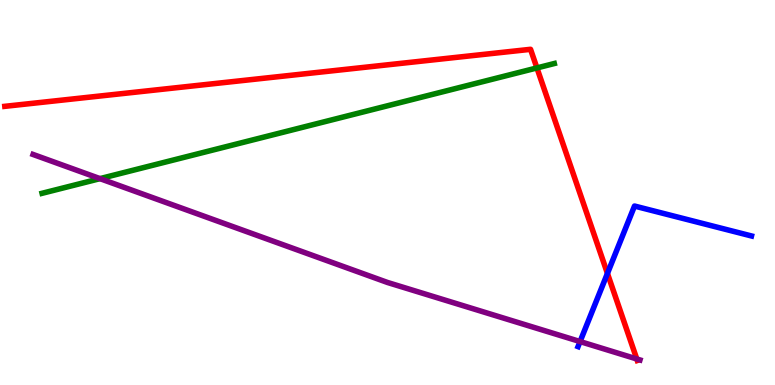[{'lines': ['blue', 'red'], 'intersections': [{'x': 7.84, 'y': 2.9}]}, {'lines': ['green', 'red'], 'intersections': [{'x': 6.93, 'y': 8.24}]}, {'lines': ['purple', 'red'], 'intersections': [{'x': 8.22, 'y': 0.676}]}, {'lines': ['blue', 'green'], 'intersections': []}, {'lines': ['blue', 'purple'], 'intersections': [{'x': 7.48, 'y': 1.13}]}, {'lines': ['green', 'purple'], 'intersections': [{'x': 1.29, 'y': 5.36}]}]